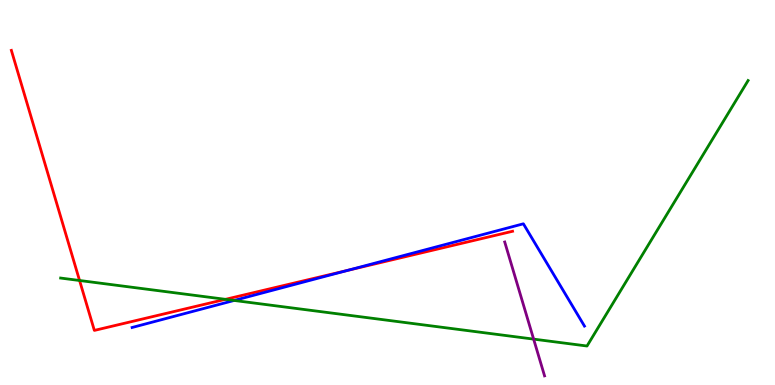[{'lines': ['blue', 'red'], 'intersections': [{'x': 4.49, 'y': 2.98}]}, {'lines': ['green', 'red'], 'intersections': [{'x': 1.03, 'y': 2.71}, {'x': 2.91, 'y': 2.23}]}, {'lines': ['purple', 'red'], 'intersections': []}, {'lines': ['blue', 'green'], 'intersections': [{'x': 3.02, 'y': 2.2}]}, {'lines': ['blue', 'purple'], 'intersections': []}, {'lines': ['green', 'purple'], 'intersections': [{'x': 6.89, 'y': 1.19}]}]